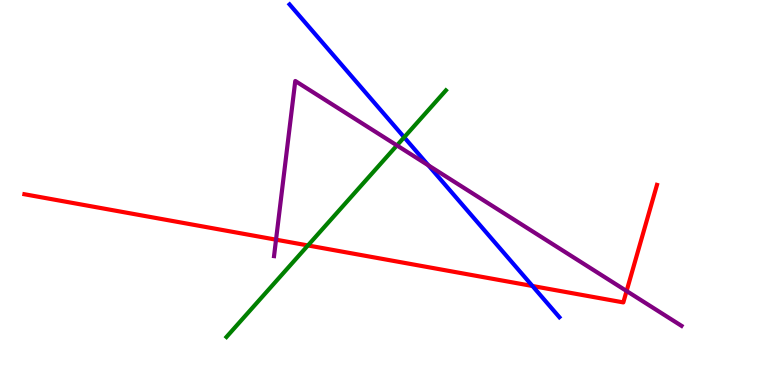[{'lines': ['blue', 'red'], 'intersections': [{'x': 6.87, 'y': 2.57}]}, {'lines': ['green', 'red'], 'intersections': [{'x': 3.97, 'y': 3.62}]}, {'lines': ['purple', 'red'], 'intersections': [{'x': 3.56, 'y': 3.77}, {'x': 8.08, 'y': 2.44}]}, {'lines': ['blue', 'green'], 'intersections': [{'x': 5.22, 'y': 6.43}]}, {'lines': ['blue', 'purple'], 'intersections': [{'x': 5.53, 'y': 5.7}]}, {'lines': ['green', 'purple'], 'intersections': [{'x': 5.12, 'y': 6.22}]}]